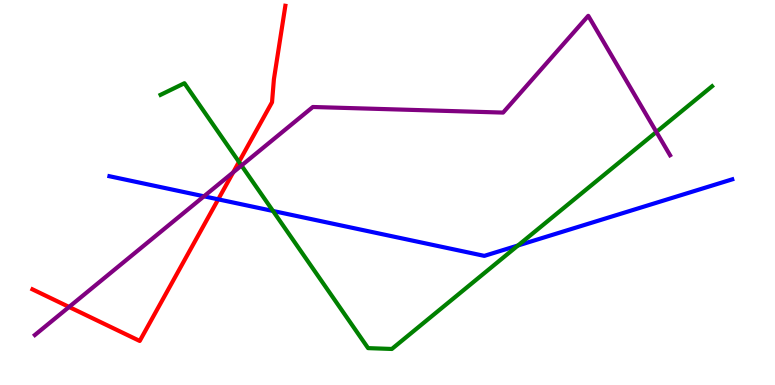[{'lines': ['blue', 'red'], 'intersections': [{'x': 2.82, 'y': 4.82}]}, {'lines': ['green', 'red'], 'intersections': [{'x': 3.08, 'y': 5.79}]}, {'lines': ['purple', 'red'], 'intersections': [{'x': 0.891, 'y': 2.03}, {'x': 3.01, 'y': 5.52}]}, {'lines': ['blue', 'green'], 'intersections': [{'x': 3.52, 'y': 4.52}, {'x': 6.68, 'y': 3.62}]}, {'lines': ['blue', 'purple'], 'intersections': [{'x': 2.63, 'y': 4.9}]}, {'lines': ['green', 'purple'], 'intersections': [{'x': 3.12, 'y': 5.7}, {'x': 8.47, 'y': 6.57}]}]